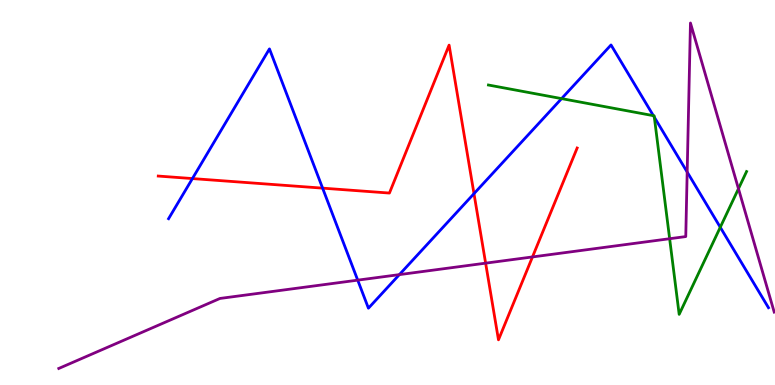[{'lines': ['blue', 'red'], 'intersections': [{'x': 2.48, 'y': 5.36}, {'x': 4.16, 'y': 5.11}, {'x': 6.12, 'y': 4.97}]}, {'lines': ['green', 'red'], 'intersections': []}, {'lines': ['purple', 'red'], 'intersections': [{'x': 6.27, 'y': 3.16}, {'x': 6.87, 'y': 3.33}]}, {'lines': ['blue', 'green'], 'intersections': [{'x': 7.25, 'y': 7.44}, {'x': 8.43, 'y': 7.0}, {'x': 8.44, 'y': 6.95}, {'x': 9.29, 'y': 4.1}]}, {'lines': ['blue', 'purple'], 'intersections': [{'x': 4.62, 'y': 2.72}, {'x': 5.15, 'y': 2.87}, {'x': 8.87, 'y': 5.53}]}, {'lines': ['green', 'purple'], 'intersections': [{'x': 8.64, 'y': 3.8}, {'x': 9.53, 'y': 5.1}]}]